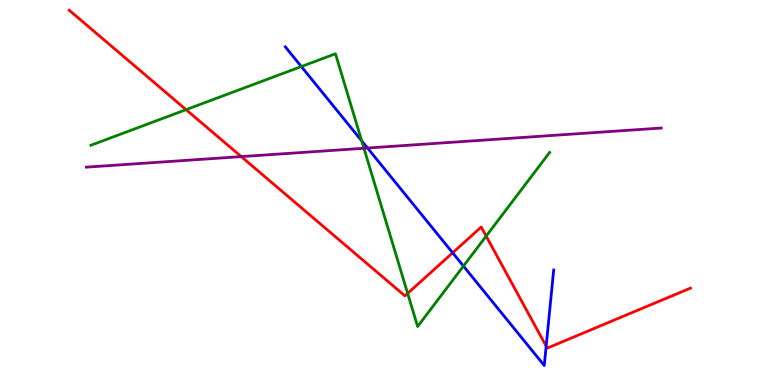[{'lines': ['blue', 'red'], 'intersections': [{'x': 5.84, 'y': 3.43}, {'x': 7.05, 'y': 1.01}]}, {'lines': ['green', 'red'], 'intersections': [{'x': 2.4, 'y': 7.15}, {'x': 5.26, 'y': 2.38}, {'x': 6.27, 'y': 3.87}]}, {'lines': ['purple', 'red'], 'intersections': [{'x': 3.11, 'y': 5.93}]}, {'lines': ['blue', 'green'], 'intersections': [{'x': 3.89, 'y': 8.27}, {'x': 4.67, 'y': 6.34}, {'x': 5.98, 'y': 3.09}]}, {'lines': ['blue', 'purple'], 'intersections': [{'x': 4.74, 'y': 6.16}]}, {'lines': ['green', 'purple'], 'intersections': [{'x': 4.7, 'y': 6.15}]}]